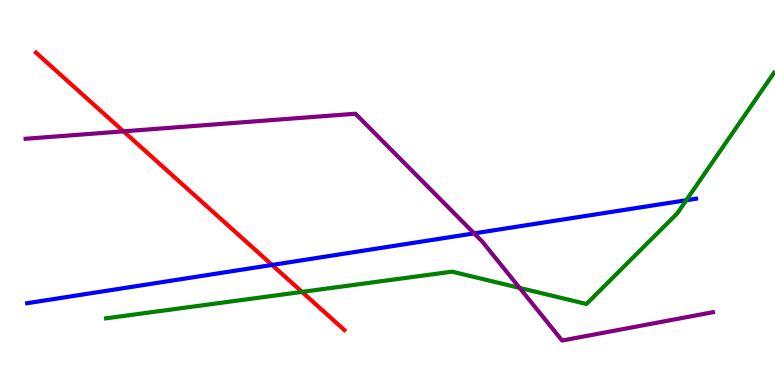[{'lines': ['blue', 'red'], 'intersections': [{'x': 3.51, 'y': 3.12}]}, {'lines': ['green', 'red'], 'intersections': [{'x': 3.9, 'y': 2.42}]}, {'lines': ['purple', 'red'], 'intersections': [{'x': 1.59, 'y': 6.59}]}, {'lines': ['blue', 'green'], 'intersections': [{'x': 8.86, 'y': 4.8}]}, {'lines': ['blue', 'purple'], 'intersections': [{'x': 6.12, 'y': 3.94}]}, {'lines': ['green', 'purple'], 'intersections': [{'x': 6.71, 'y': 2.52}]}]